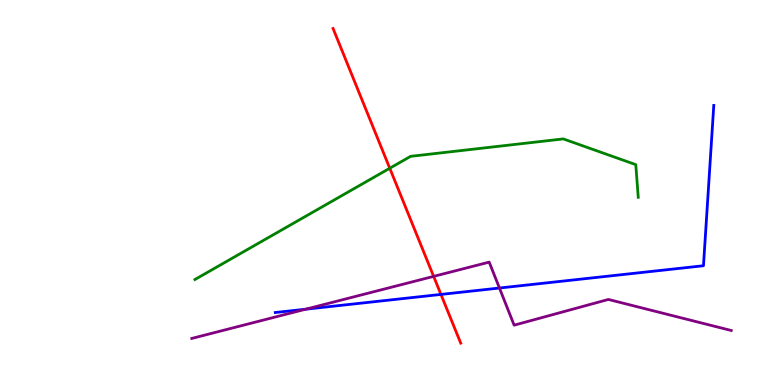[{'lines': ['blue', 'red'], 'intersections': [{'x': 5.69, 'y': 2.35}]}, {'lines': ['green', 'red'], 'intersections': [{'x': 5.03, 'y': 5.63}]}, {'lines': ['purple', 'red'], 'intersections': [{'x': 5.6, 'y': 2.82}]}, {'lines': ['blue', 'green'], 'intersections': []}, {'lines': ['blue', 'purple'], 'intersections': [{'x': 3.94, 'y': 1.97}, {'x': 6.44, 'y': 2.52}]}, {'lines': ['green', 'purple'], 'intersections': []}]